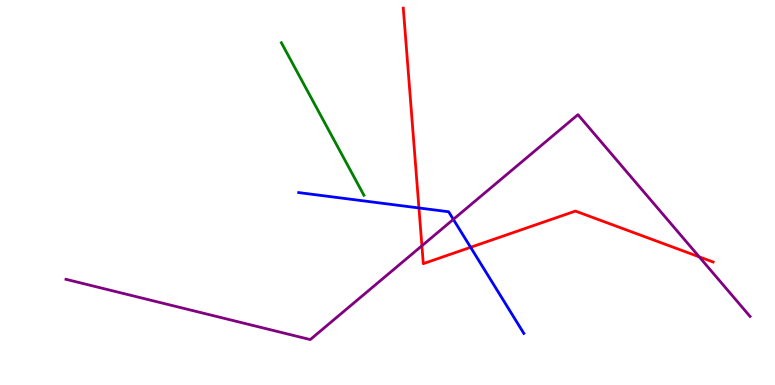[{'lines': ['blue', 'red'], 'intersections': [{'x': 5.41, 'y': 4.6}, {'x': 6.07, 'y': 3.58}]}, {'lines': ['green', 'red'], 'intersections': []}, {'lines': ['purple', 'red'], 'intersections': [{'x': 5.44, 'y': 3.62}, {'x': 9.02, 'y': 3.33}]}, {'lines': ['blue', 'green'], 'intersections': []}, {'lines': ['blue', 'purple'], 'intersections': [{'x': 5.85, 'y': 4.3}]}, {'lines': ['green', 'purple'], 'intersections': []}]